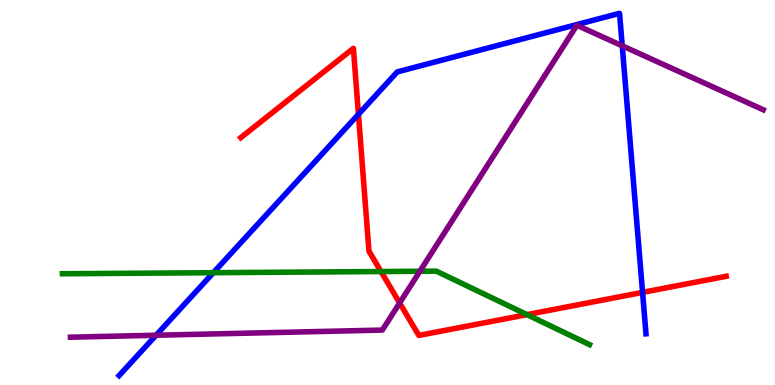[{'lines': ['blue', 'red'], 'intersections': [{'x': 4.63, 'y': 7.03}, {'x': 8.29, 'y': 2.41}]}, {'lines': ['green', 'red'], 'intersections': [{'x': 4.92, 'y': 2.95}, {'x': 6.8, 'y': 1.83}]}, {'lines': ['purple', 'red'], 'intersections': [{'x': 5.16, 'y': 2.13}]}, {'lines': ['blue', 'green'], 'intersections': [{'x': 2.75, 'y': 2.92}]}, {'lines': ['blue', 'purple'], 'intersections': [{'x': 2.01, 'y': 1.29}, {'x': 8.03, 'y': 8.81}]}, {'lines': ['green', 'purple'], 'intersections': [{'x': 5.42, 'y': 2.95}]}]